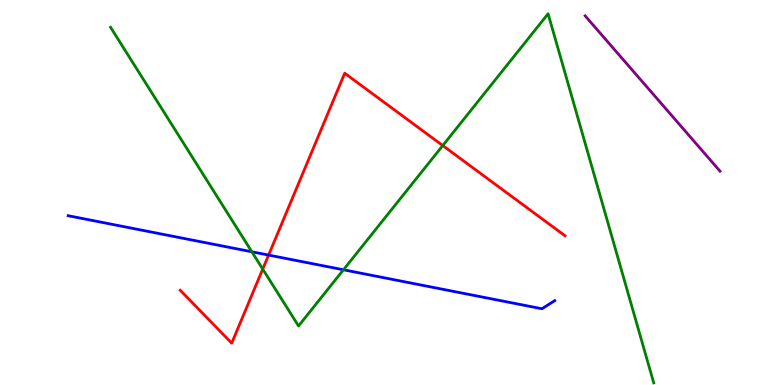[{'lines': ['blue', 'red'], 'intersections': [{'x': 3.47, 'y': 3.37}]}, {'lines': ['green', 'red'], 'intersections': [{'x': 3.39, 'y': 3.01}, {'x': 5.71, 'y': 6.22}]}, {'lines': ['purple', 'red'], 'intersections': []}, {'lines': ['blue', 'green'], 'intersections': [{'x': 3.25, 'y': 3.46}, {'x': 4.43, 'y': 2.99}]}, {'lines': ['blue', 'purple'], 'intersections': []}, {'lines': ['green', 'purple'], 'intersections': []}]